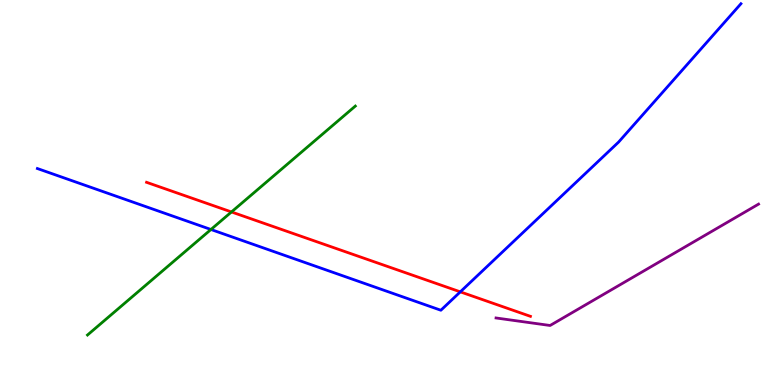[{'lines': ['blue', 'red'], 'intersections': [{'x': 5.94, 'y': 2.42}]}, {'lines': ['green', 'red'], 'intersections': [{'x': 2.99, 'y': 4.49}]}, {'lines': ['purple', 'red'], 'intersections': []}, {'lines': ['blue', 'green'], 'intersections': [{'x': 2.72, 'y': 4.04}]}, {'lines': ['blue', 'purple'], 'intersections': []}, {'lines': ['green', 'purple'], 'intersections': []}]